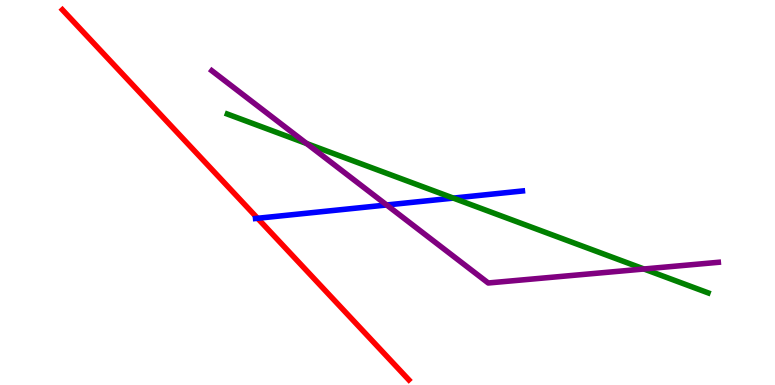[{'lines': ['blue', 'red'], 'intersections': [{'x': 3.32, 'y': 4.33}]}, {'lines': ['green', 'red'], 'intersections': []}, {'lines': ['purple', 'red'], 'intersections': []}, {'lines': ['blue', 'green'], 'intersections': [{'x': 5.85, 'y': 4.85}]}, {'lines': ['blue', 'purple'], 'intersections': [{'x': 4.99, 'y': 4.68}]}, {'lines': ['green', 'purple'], 'intersections': [{'x': 3.96, 'y': 6.27}, {'x': 8.31, 'y': 3.01}]}]